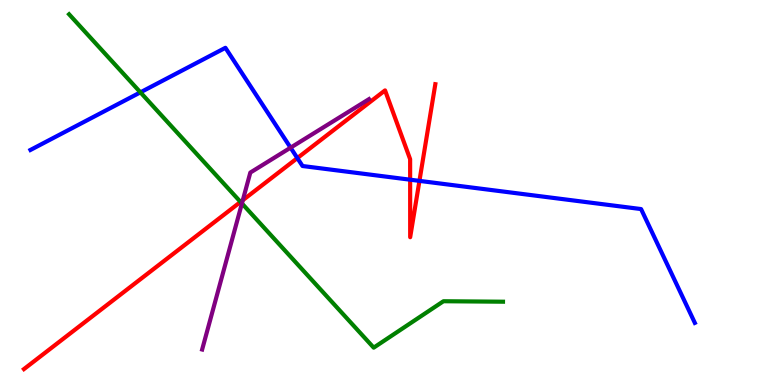[{'lines': ['blue', 'red'], 'intersections': [{'x': 3.84, 'y': 5.89}, {'x': 5.29, 'y': 5.33}, {'x': 5.41, 'y': 5.3}]}, {'lines': ['green', 'red'], 'intersections': [{'x': 3.1, 'y': 4.76}]}, {'lines': ['purple', 'red'], 'intersections': [{'x': 3.13, 'y': 4.8}]}, {'lines': ['blue', 'green'], 'intersections': [{'x': 1.81, 'y': 7.6}]}, {'lines': ['blue', 'purple'], 'intersections': [{'x': 3.75, 'y': 6.16}]}, {'lines': ['green', 'purple'], 'intersections': [{'x': 3.12, 'y': 4.72}]}]